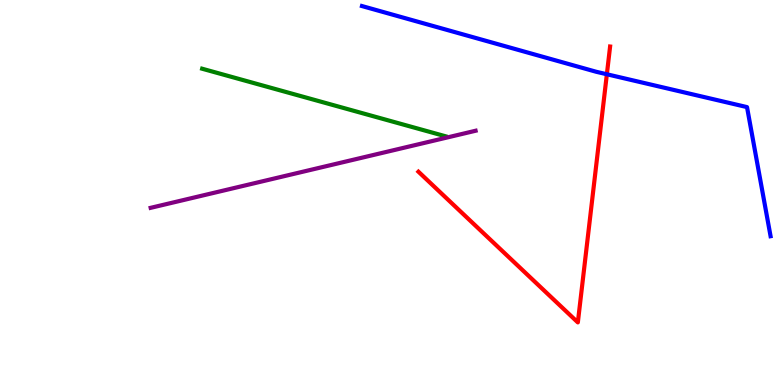[{'lines': ['blue', 'red'], 'intersections': [{'x': 7.83, 'y': 8.07}]}, {'lines': ['green', 'red'], 'intersections': []}, {'lines': ['purple', 'red'], 'intersections': []}, {'lines': ['blue', 'green'], 'intersections': []}, {'lines': ['blue', 'purple'], 'intersections': []}, {'lines': ['green', 'purple'], 'intersections': []}]